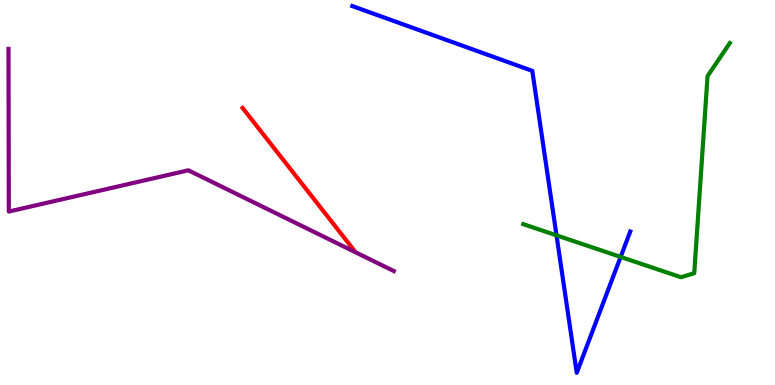[{'lines': ['blue', 'red'], 'intersections': []}, {'lines': ['green', 'red'], 'intersections': []}, {'lines': ['purple', 'red'], 'intersections': []}, {'lines': ['blue', 'green'], 'intersections': [{'x': 7.18, 'y': 3.89}, {'x': 8.01, 'y': 3.33}]}, {'lines': ['blue', 'purple'], 'intersections': []}, {'lines': ['green', 'purple'], 'intersections': []}]